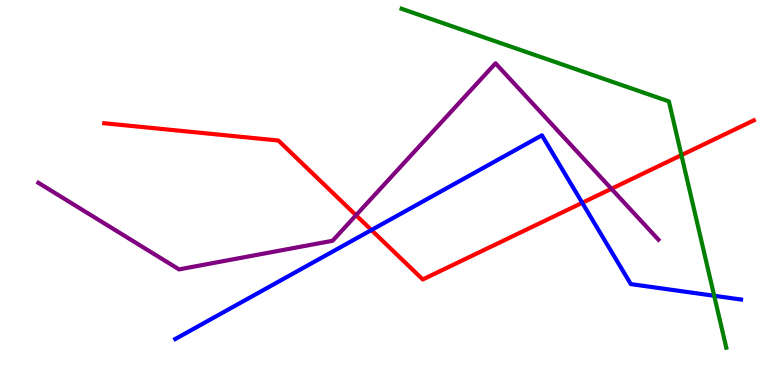[{'lines': ['blue', 'red'], 'intersections': [{'x': 4.79, 'y': 4.02}, {'x': 7.51, 'y': 4.73}]}, {'lines': ['green', 'red'], 'intersections': [{'x': 8.79, 'y': 5.97}]}, {'lines': ['purple', 'red'], 'intersections': [{'x': 4.59, 'y': 4.41}, {'x': 7.89, 'y': 5.1}]}, {'lines': ['blue', 'green'], 'intersections': [{'x': 9.22, 'y': 2.32}]}, {'lines': ['blue', 'purple'], 'intersections': []}, {'lines': ['green', 'purple'], 'intersections': []}]